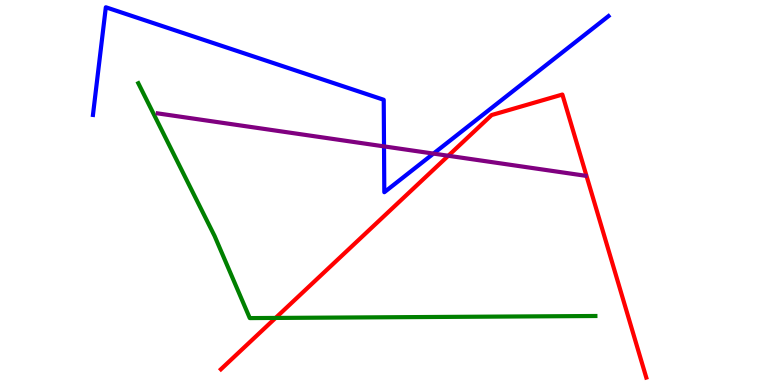[{'lines': ['blue', 'red'], 'intersections': []}, {'lines': ['green', 'red'], 'intersections': [{'x': 3.56, 'y': 1.74}]}, {'lines': ['purple', 'red'], 'intersections': [{'x': 5.78, 'y': 5.95}]}, {'lines': ['blue', 'green'], 'intersections': []}, {'lines': ['blue', 'purple'], 'intersections': [{'x': 4.96, 'y': 6.2}, {'x': 5.59, 'y': 6.01}]}, {'lines': ['green', 'purple'], 'intersections': []}]